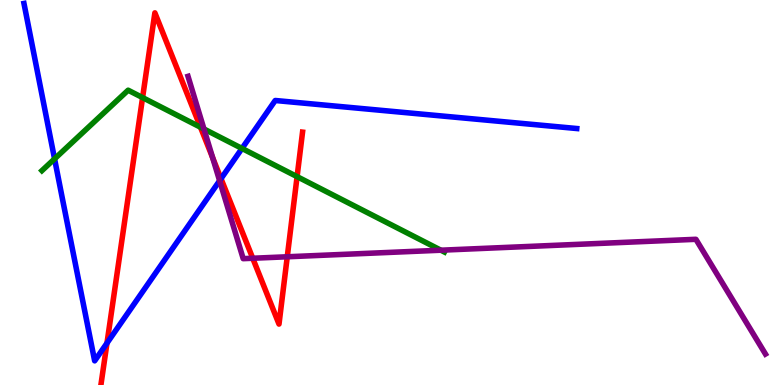[{'lines': ['blue', 'red'], 'intersections': [{'x': 1.38, 'y': 1.09}, {'x': 2.85, 'y': 5.36}]}, {'lines': ['green', 'red'], 'intersections': [{'x': 1.84, 'y': 7.47}, {'x': 2.59, 'y': 6.7}, {'x': 3.83, 'y': 5.41}]}, {'lines': ['purple', 'red'], 'intersections': [{'x': 2.74, 'y': 5.91}, {'x': 3.26, 'y': 3.29}, {'x': 3.71, 'y': 3.33}]}, {'lines': ['blue', 'green'], 'intersections': [{'x': 0.704, 'y': 5.87}, {'x': 3.12, 'y': 6.14}]}, {'lines': ['blue', 'purple'], 'intersections': [{'x': 2.83, 'y': 5.31}]}, {'lines': ['green', 'purple'], 'intersections': [{'x': 2.63, 'y': 6.65}, {'x': 5.69, 'y': 3.5}]}]